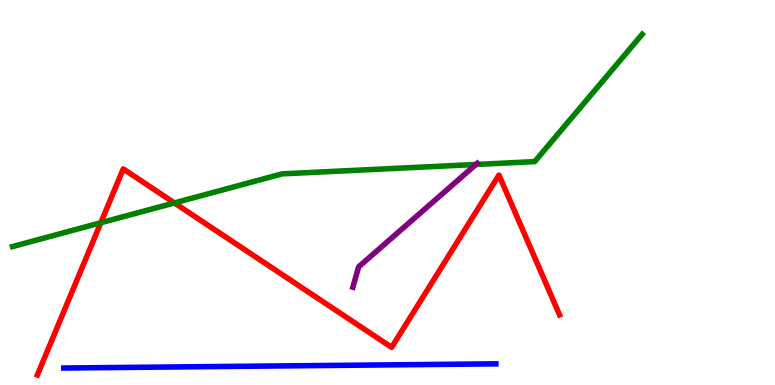[{'lines': ['blue', 'red'], 'intersections': []}, {'lines': ['green', 'red'], 'intersections': [{'x': 1.3, 'y': 4.21}, {'x': 2.25, 'y': 4.73}]}, {'lines': ['purple', 'red'], 'intersections': []}, {'lines': ['blue', 'green'], 'intersections': []}, {'lines': ['blue', 'purple'], 'intersections': []}, {'lines': ['green', 'purple'], 'intersections': [{'x': 6.14, 'y': 5.73}]}]